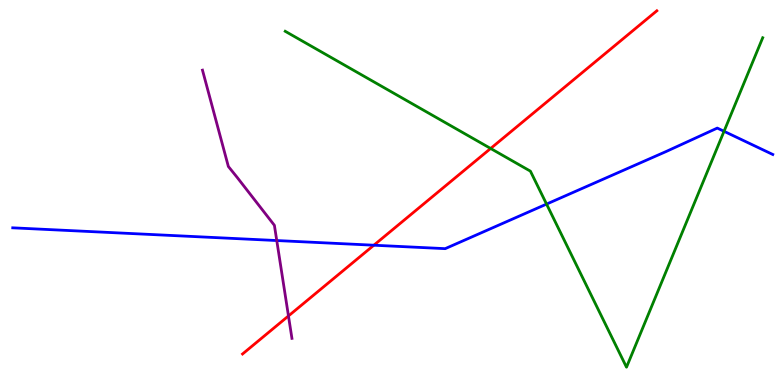[{'lines': ['blue', 'red'], 'intersections': [{'x': 4.82, 'y': 3.63}]}, {'lines': ['green', 'red'], 'intersections': [{'x': 6.33, 'y': 6.14}]}, {'lines': ['purple', 'red'], 'intersections': [{'x': 3.72, 'y': 1.79}]}, {'lines': ['blue', 'green'], 'intersections': [{'x': 7.05, 'y': 4.7}, {'x': 9.34, 'y': 6.59}]}, {'lines': ['blue', 'purple'], 'intersections': [{'x': 3.57, 'y': 3.75}]}, {'lines': ['green', 'purple'], 'intersections': []}]